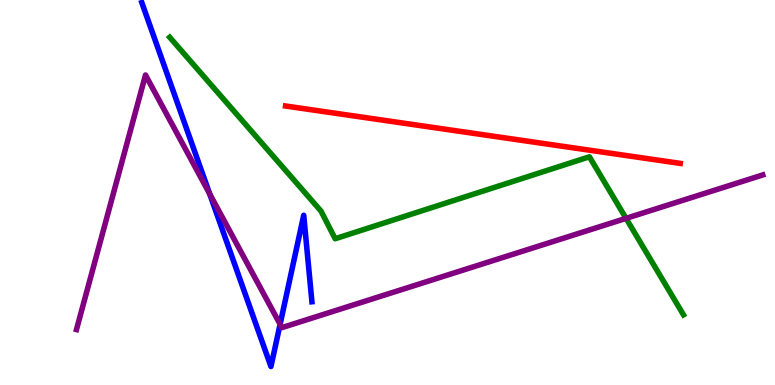[{'lines': ['blue', 'red'], 'intersections': []}, {'lines': ['green', 'red'], 'intersections': []}, {'lines': ['purple', 'red'], 'intersections': []}, {'lines': ['blue', 'green'], 'intersections': []}, {'lines': ['blue', 'purple'], 'intersections': [{'x': 2.71, 'y': 4.96}, {'x': 3.61, 'y': 1.58}]}, {'lines': ['green', 'purple'], 'intersections': [{'x': 8.08, 'y': 4.33}]}]